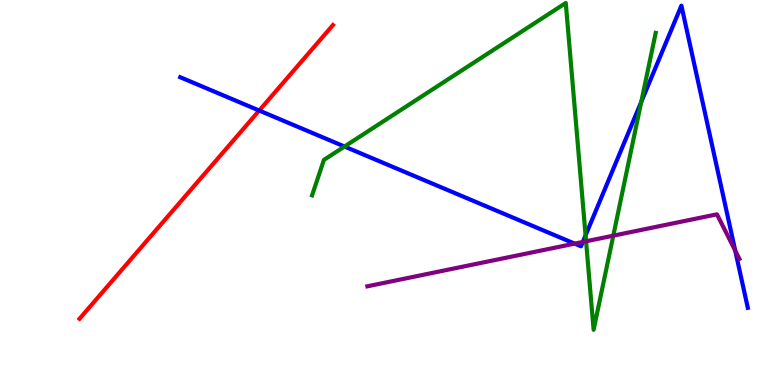[{'lines': ['blue', 'red'], 'intersections': [{'x': 3.34, 'y': 7.13}]}, {'lines': ['green', 'red'], 'intersections': []}, {'lines': ['purple', 'red'], 'intersections': []}, {'lines': ['blue', 'green'], 'intersections': [{'x': 4.45, 'y': 6.19}, {'x': 7.56, 'y': 3.89}, {'x': 8.27, 'y': 7.35}]}, {'lines': ['blue', 'purple'], 'intersections': [{'x': 7.41, 'y': 3.67}, {'x': 7.52, 'y': 3.72}, {'x': 9.49, 'y': 3.49}]}, {'lines': ['green', 'purple'], 'intersections': [{'x': 7.56, 'y': 3.73}, {'x': 7.91, 'y': 3.88}]}]